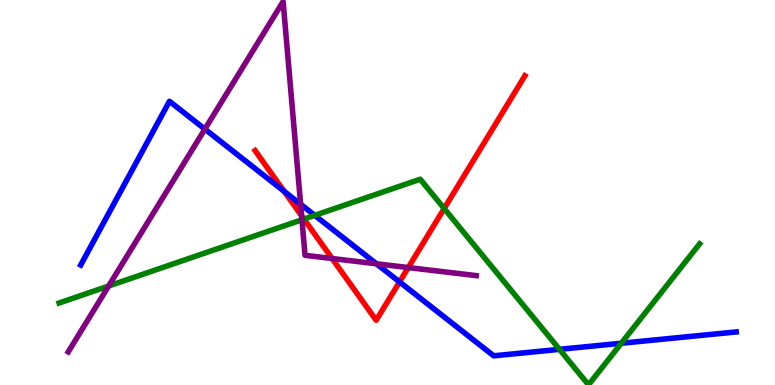[{'lines': ['blue', 'red'], 'intersections': [{'x': 3.67, 'y': 5.03}, {'x': 5.16, 'y': 2.68}]}, {'lines': ['green', 'red'], 'intersections': [{'x': 3.92, 'y': 4.31}, {'x': 5.73, 'y': 4.58}]}, {'lines': ['purple', 'red'], 'intersections': [{'x': 3.89, 'y': 4.4}, {'x': 4.29, 'y': 3.28}, {'x': 5.27, 'y': 3.05}]}, {'lines': ['blue', 'green'], 'intersections': [{'x': 4.06, 'y': 4.41}, {'x': 7.22, 'y': 0.926}, {'x': 8.02, 'y': 1.08}]}, {'lines': ['blue', 'purple'], 'intersections': [{'x': 2.64, 'y': 6.65}, {'x': 3.88, 'y': 4.69}, {'x': 4.86, 'y': 3.15}]}, {'lines': ['green', 'purple'], 'intersections': [{'x': 1.4, 'y': 2.57}, {'x': 3.9, 'y': 4.29}]}]